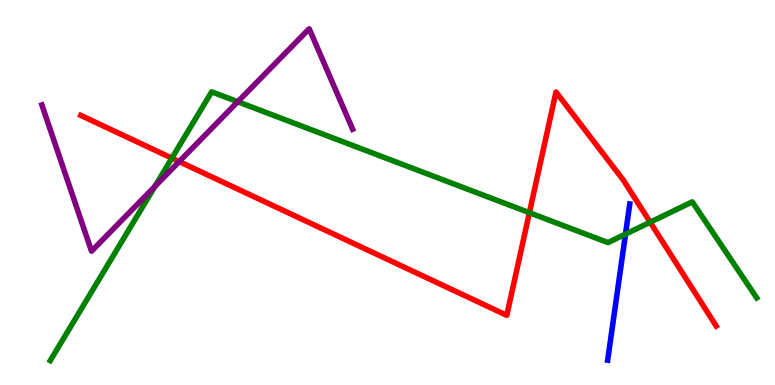[{'lines': ['blue', 'red'], 'intersections': []}, {'lines': ['green', 'red'], 'intersections': [{'x': 2.22, 'y': 5.89}, {'x': 6.83, 'y': 4.48}, {'x': 8.39, 'y': 4.23}]}, {'lines': ['purple', 'red'], 'intersections': [{'x': 2.31, 'y': 5.8}]}, {'lines': ['blue', 'green'], 'intersections': [{'x': 8.07, 'y': 3.92}]}, {'lines': ['blue', 'purple'], 'intersections': []}, {'lines': ['green', 'purple'], 'intersections': [{'x': 2.0, 'y': 5.16}, {'x': 3.07, 'y': 7.36}]}]